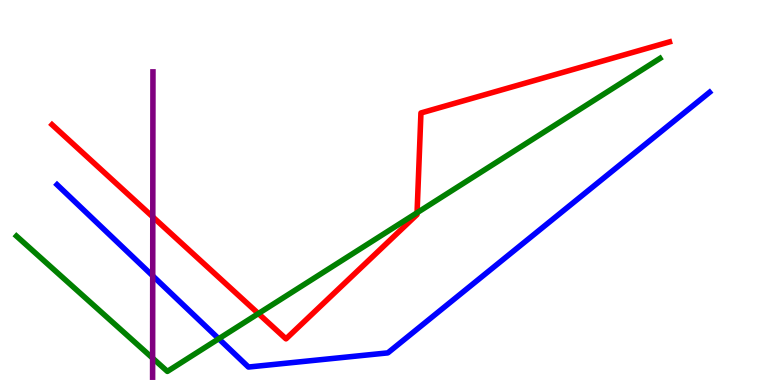[{'lines': ['blue', 'red'], 'intersections': []}, {'lines': ['green', 'red'], 'intersections': [{'x': 3.33, 'y': 1.86}, {'x': 5.38, 'y': 4.47}]}, {'lines': ['purple', 'red'], 'intersections': [{'x': 1.97, 'y': 4.37}]}, {'lines': ['blue', 'green'], 'intersections': [{'x': 2.82, 'y': 1.2}]}, {'lines': ['blue', 'purple'], 'intersections': [{'x': 1.97, 'y': 2.84}]}, {'lines': ['green', 'purple'], 'intersections': [{'x': 1.97, 'y': 0.697}]}]